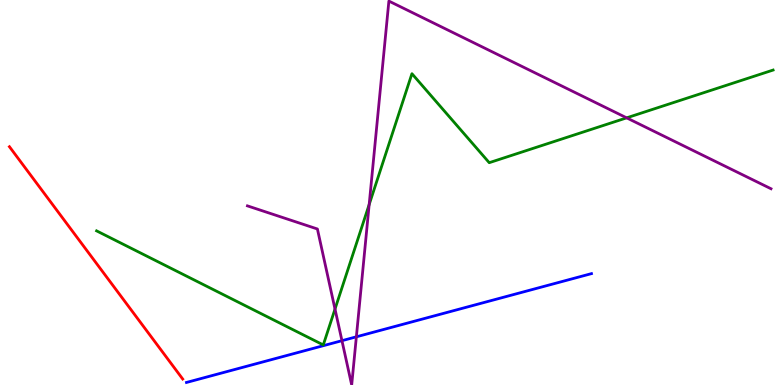[{'lines': ['blue', 'red'], 'intersections': []}, {'lines': ['green', 'red'], 'intersections': []}, {'lines': ['purple', 'red'], 'intersections': []}, {'lines': ['blue', 'green'], 'intersections': []}, {'lines': ['blue', 'purple'], 'intersections': [{'x': 4.41, 'y': 1.15}, {'x': 4.6, 'y': 1.25}]}, {'lines': ['green', 'purple'], 'intersections': [{'x': 4.32, 'y': 1.97}, {'x': 4.76, 'y': 4.69}, {'x': 8.09, 'y': 6.94}]}]